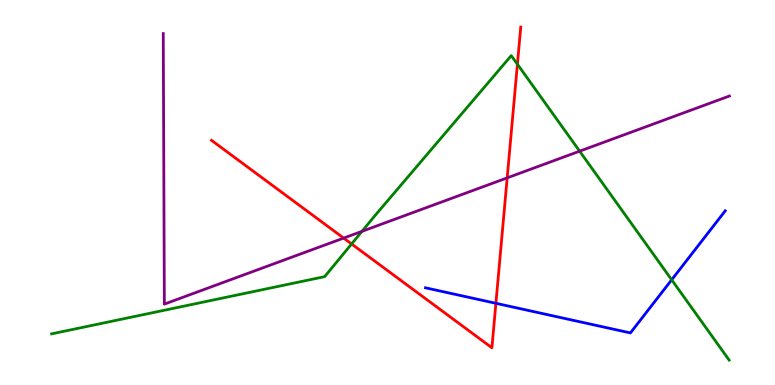[{'lines': ['blue', 'red'], 'intersections': [{'x': 6.4, 'y': 2.12}]}, {'lines': ['green', 'red'], 'intersections': [{'x': 4.54, 'y': 3.66}, {'x': 6.68, 'y': 8.33}]}, {'lines': ['purple', 'red'], 'intersections': [{'x': 4.43, 'y': 3.82}, {'x': 6.54, 'y': 5.38}]}, {'lines': ['blue', 'green'], 'intersections': [{'x': 8.67, 'y': 2.73}]}, {'lines': ['blue', 'purple'], 'intersections': []}, {'lines': ['green', 'purple'], 'intersections': [{'x': 4.67, 'y': 3.99}, {'x': 7.48, 'y': 6.07}]}]